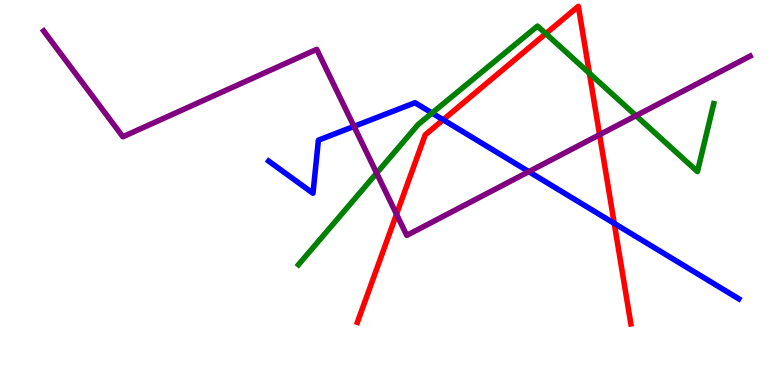[{'lines': ['blue', 'red'], 'intersections': [{'x': 5.72, 'y': 6.89}, {'x': 7.93, 'y': 4.2}]}, {'lines': ['green', 'red'], 'intersections': [{'x': 7.04, 'y': 9.13}, {'x': 7.61, 'y': 8.1}]}, {'lines': ['purple', 'red'], 'intersections': [{'x': 5.12, 'y': 4.44}, {'x': 7.74, 'y': 6.5}]}, {'lines': ['blue', 'green'], 'intersections': [{'x': 5.57, 'y': 7.06}]}, {'lines': ['blue', 'purple'], 'intersections': [{'x': 4.57, 'y': 6.72}, {'x': 6.82, 'y': 5.54}]}, {'lines': ['green', 'purple'], 'intersections': [{'x': 4.86, 'y': 5.5}, {'x': 8.21, 'y': 7.0}]}]